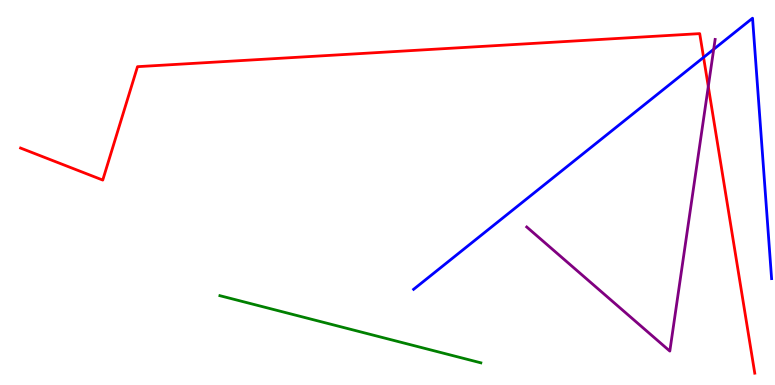[{'lines': ['blue', 'red'], 'intersections': [{'x': 9.08, 'y': 8.51}]}, {'lines': ['green', 'red'], 'intersections': []}, {'lines': ['purple', 'red'], 'intersections': [{'x': 9.14, 'y': 7.75}]}, {'lines': ['blue', 'green'], 'intersections': []}, {'lines': ['blue', 'purple'], 'intersections': [{'x': 9.21, 'y': 8.72}]}, {'lines': ['green', 'purple'], 'intersections': []}]